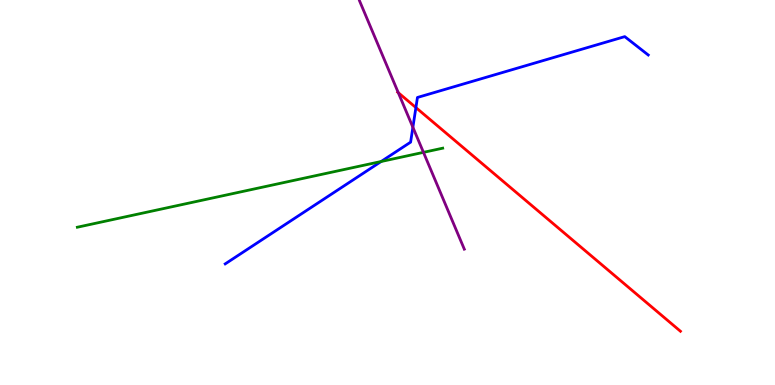[{'lines': ['blue', 'red'], 'intersections': [{'x': 5.37, 'y': 7.21}]}, {'lines': ['green', 'red'], 'intersections': []}, {'lines': ['purple', 'red'], 'intersections': [{'x': 5.14, 'y': 7.59}]}, {'lines': ['blue', 'green'], 'intersections': [{'x': 4.92, 'y': 5.81}]}, {'lines': ['blue', 'purple'], 'intersections': [{'x': 5.33, 'y': 6.69}]}, {'lines': ['green', 'purple'], 'intersections': [{'x': 5.46, 'y': 6.04}]}]